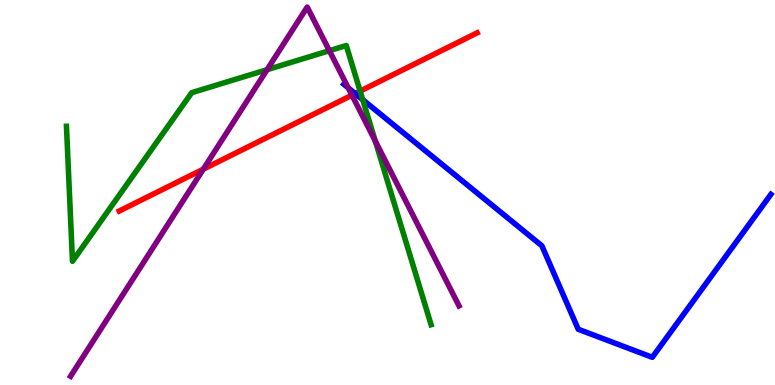[{'lines': ['blue', 'red'], 'intersections': [{'x': 4.58, 'y': 7.57}]}, {'lines': ['green', 'red'], 'intersections': [{'x': 4.65, 'y': 7.63}]}, {'lines': ['purple', 'red'], 'intersections': [{'x': 2.62, 'y': 5.61}, {'x': 4.54, 'y': 7.53}]}, {'lines': ['blue', 'green'], 'intersections': [{'x': 4.68, 'y': 7.41}]}, {'lines': ['blue', 'purple'], 'intersections': [{'x': 4.49, 'y': 7.72}]}, {'lines': ['green', 'purple'], 'intersections': [{'x': 3.45, 'y': 8.19}, {'x': 4.25, 'y': 8.68}, {'x': 4.84, 'y': 6.33}]}]